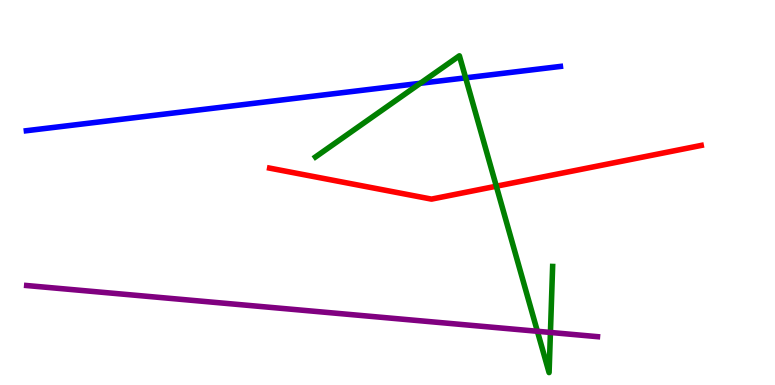[{'lines': ['blue', 'red'], 'intersections': []}, {'lines': ['green', 'red'], 'intersections': [{'x': 6.4, 'y': 5.16}]}, {'lines': ['purple', 'red'], 'intersections': []}, {'lines': ['blue', 'green'], 'intersections': [{'x': 5.42, 'y': 7.84}, {'x': 6.01, 'y': 7.98}]}, {'lines': ['blue', 'purple'], 'intersections': []}, {'lines': ['green', 'purple'], 'intersections': [{'x': 6.93, 'y': 1.4}, {'x': 7.1, 'y': 1.36}]}]